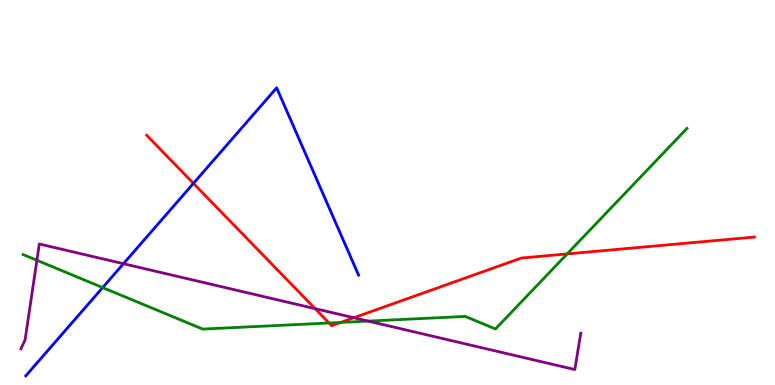[{'lines': ['blue', 'red'], 'intersections': [{'x': 2.5, 'y': 5.24}]}, {'lines': ['green', 'red'], 'intersections': [{'x': 4.25, 'y': 1.61}, {'x': 4.4, 'y': 1.63}, {'x': 7.32, 'y': 3.4}]}, {'lines': ['purple', 'red'], 'intersections': [{'x': 4.07, 'y': 1.98}, {'x': 4.57, 'y': 1.75}]}, {'lines': ['blue', 'green'], 'intersections': [{'x': 1.32, 'y': 2.53}]}, {'lines': ['blue', 'purple'], 'intersections': [{'x': 1.59, 'y': 3.15}]}, {'lines': ['green', 'purple'], 'intersections': [{'x': 0.476, 'y': 3.24}, {'x': 4.75, 'y': 1.66}]}]